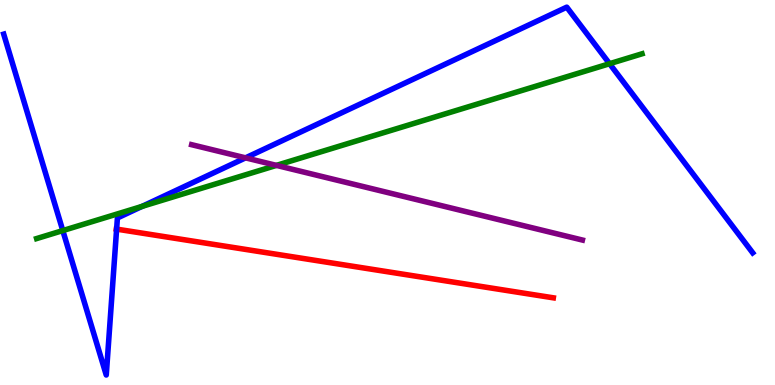[{'lines': ['blue', 'red'], 'intersections': [{'x': 1.5, 'y': 4.05}]}, {'lines': ['green', 'red'], 'intersections': []}, {'lines': ['purple', 'red'], 'intersections': []}, {'lines': ['blue', 'green'], 'intersections': [{'x': 0.81, 'y': 4.01}, {'x': 1.83, 'y': 4.64}, {'x': 7.87, 'y': 8.35}]}, {'lines': ['blue', 'purple'], 'intersections': [{'x': 3.17, 'y': 5.9}]}, {'lines': ['green', 'purple'], 'intersections': [{'x': 3.57, 'y': 5.7}]}]